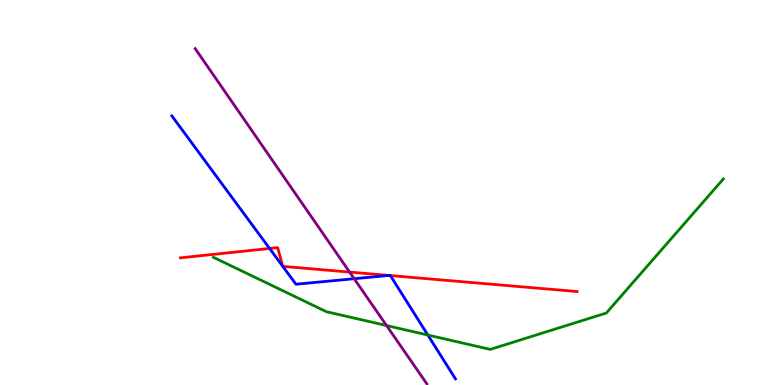[{'lines': ['blue', 'red'], 'intersections': [{'x': 3.48, 'y': 3.55}, {'x': 5.02, 'y': 2.85}, {'x': 5.04, 'y': 2.84}]}, {'lines': ['green', 'red'], 'intersections': []}, {'lines': ['purple', 'red'], 'intersections': [{'x': 4.51, 'y': 2.93}]}, {'lines': ['blue', 'green'], 'intersections': [{'x': 5.52, 'y': 1.3}]}, {'lines': ['blue', 'purple'], 'intersections': [{'x': 4.57, 'y': 2.76}]}, {'lines': ['green', 'purple'], 'intersections': [{'x': 4.99, 'y': 1.54}]}]